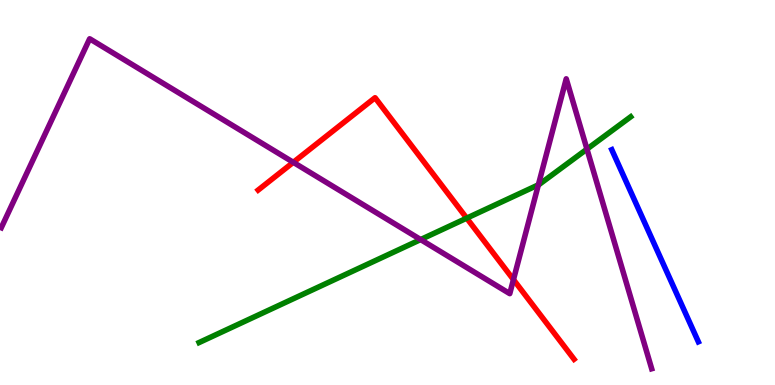[{'lines': ['blue', 'red'], 'intersections': []}, {'lines': ['green', 'red'], 'intersections': [{'x': 6.02, 'y': 4.33}]}, {'lines': ['purple', 'red'], 'intersections': [{'x': 3.78, 'y': 5.78}, {'x': 6.63, 'y': 2.74}]}, {'lines': ['blue', 'green'], 'intersections': []}, {'lines': ['blue', 'purple'], 'intersections': []}, {'lines': ['green', 'purple'], 'intersections': [{'x': 5.43, 'y': 3.78}, {'x': 6.95, 'y': 5.2}, {'x': 7.57, 'y': 6.13}]}]